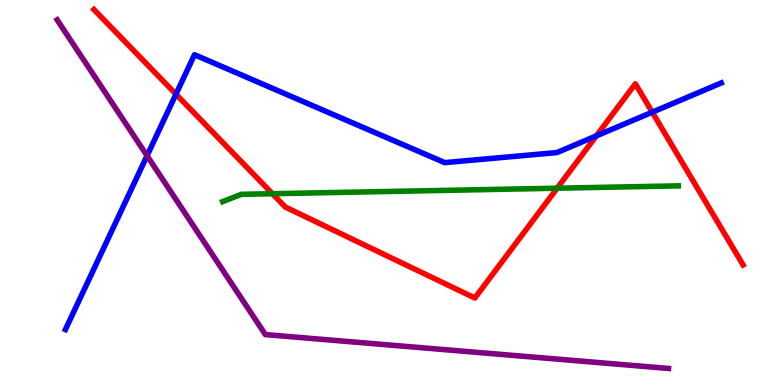[{'lines': ['blue', 'red'], 'intersections': [{'x': 2.27, 'y': 7.55}, {'x': 7.69, 'y': 6.47}, {'x': 8.42, 'y': 7.09}]}, {'lines': ['green', 'red'], 'intersections': [{'x': 3.52, 'y': 4.97}, {'x': 7.19, 'y': 5.11}]}, {'lines': ['purple', 'red'], 'intersections': []}, {'lines': ['blue', 'green'], 'intersections': []}, {'lines': ['blue', 'purple'], 'intersections': [{'x': 1.9, 'y': 5.95}]}, {'lines': ['green', 'purple'], 'intersections': []}]